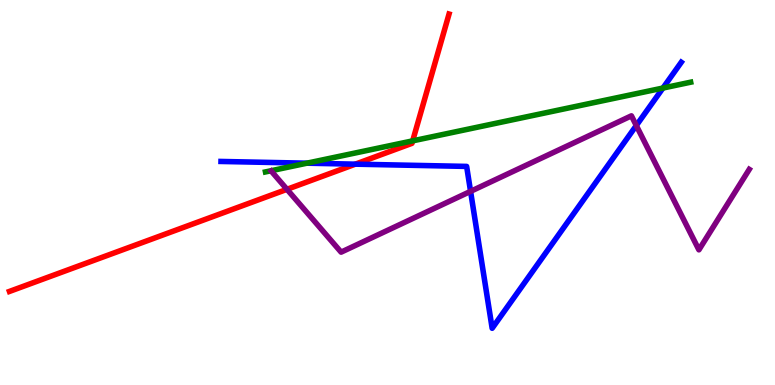[{'lines': ['blue', 'red'], 'intersections': [{'x': 4.59, 'y': 5.74}]}, {'lines': ['green', 'red'], 'intersections': [{'x': 5.32, 'y': 6.34}]}, {'lines': ['purple', 'red'], 'intersections': [{'x': 3.7, 'y': 5.08}]}, {'lines': ['blue', 'green'], 'intersections': [{'x': 3.96, 'y': 5.76}, {'x': 8.55, 'y': 7.71}]}, {'lines': ['blue', 'purple'], 'intersections': [{'x': 6.07, 'y': 5.03}, {'x': 8.21, 'y': 6.74}]}, {'lines': ['green', 'purple'], 'intersections': []}]